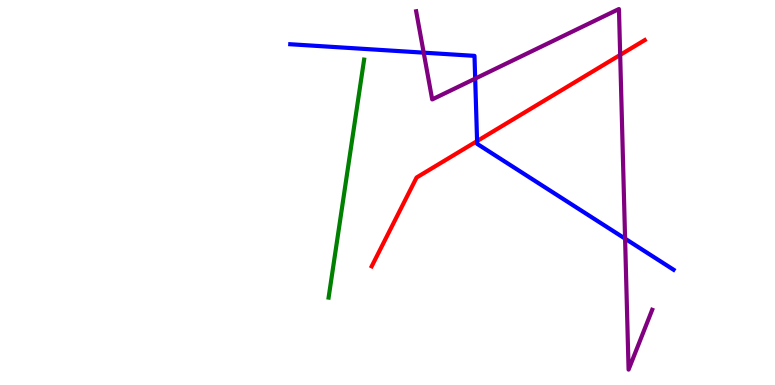[{'lines': ['blue', 'red'], 'intersections': [{'x': 6.16, 'y': 6.34}]}, {'lines': ['green', 'red'], 'intersections': []}, {'lines': ['purple', 'red'], 'intersections': [{'x': 8.0, 'y': 8.57}]}, {'lines': ['blue', 'green'], 'intersections': []}, {'lines': ['blue', 'purple'], 'intersections': [{'x': 5.47, 'y': 8.63}, {'x': 6.13, 'y': 7.96}, {'x': 8.07, 'y': 3.8}]}, {'lines': ['green', 'purple'], 'intersections': []}]